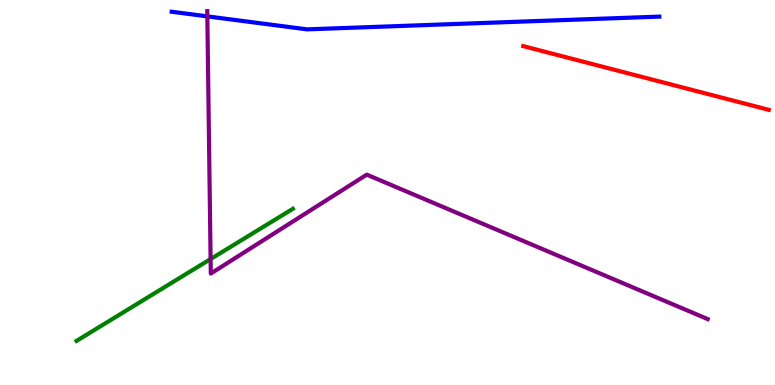[{'lines': ['blue', 'red'], 'intersections': []}, {'lines': ['green', 'red'], 'intersections': []}, {'lines': ['purple', 'red'], 'intersections': []}, {'lines': ['blue', 'green'], 'intersections': []}, {'lines': ['blue', 'purple'], 'intersections': [{'x': 2.68, 'y': 9.57}]}, {'lines': ['green', 'purple'], 'intersections': [{'x': 2.72, 'y': 3.27}]}]